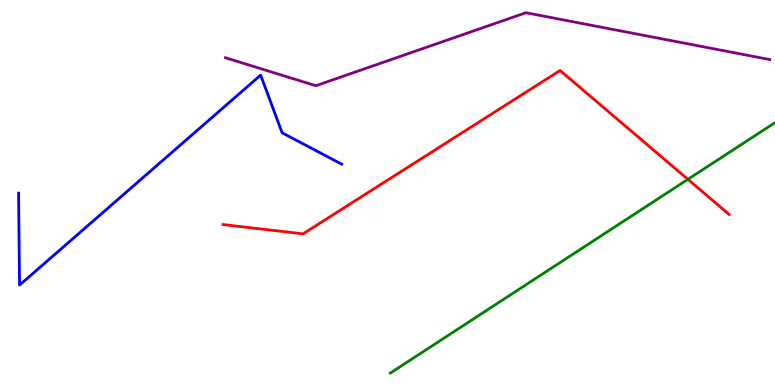[{'lines': ['blue', 'red'], 'intersections': []}, {'lines': ['green', 'red'], 'intersections': [{'x': 8.88, 'y': 5.34}]}, {'lines': ['purple', 'red'], 'intersections': []}, {'lines': ['blue', 'green'], 'intersections': []}, {'lines': ['blue', 'purple'], 'intersections': []}, {'lines': ['green', 'purple'], 'intersections': []}]